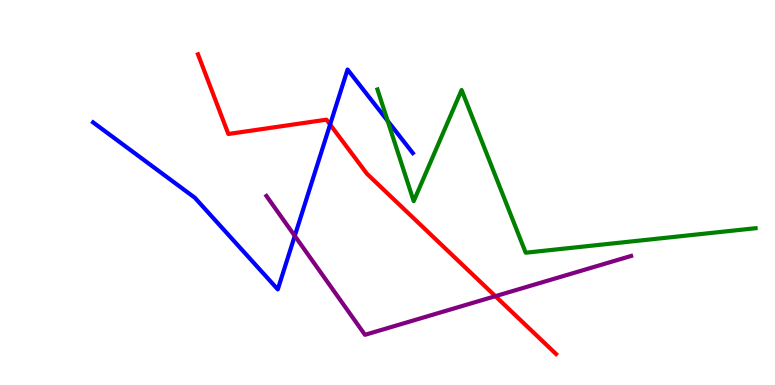[{'lines': ['blue', 'red'], 'intersections': [{'x': 4.26, 'y': 6.77}]}, {'lines': ['green', 'red'], 'intersections': []}, {'lines': ['purple', 'red'], 'intersections': [{'x': 6.39, 'y': 2.31}]}, {'lines': ['blue', 'green'], 'intersections': [{'x': 5.0, 'y': 6.86}]}, {'lines': ['blue', 'purple'], 'intersections': [{'x': 3.8, 'y': 3.87}]}, {'lines': ['green', 'purple'], 'intersections': []}]